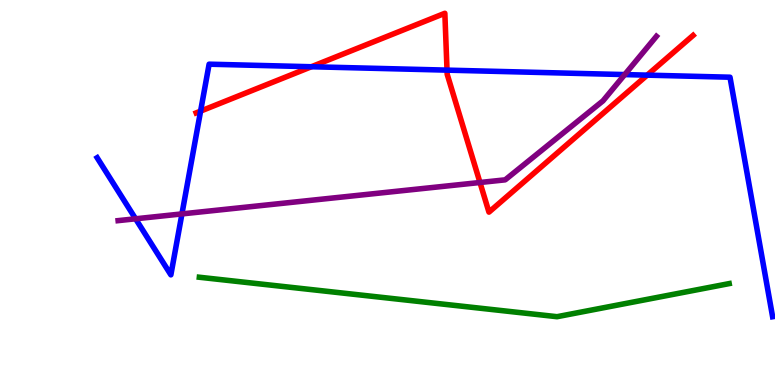[{'lines': ['blue', 'red'], 'intersections': [{'x': 2.59, 'y': 7.11}, {'x': 4.02, 'y': 8.27}, {'x': 5.77, 'y': 8.18}, {'x': 8.35, 'y': 8.05}]}, {'lines': ['green', 'red'], 'intersections': []}, {'lines': ['purple', 'red'], 'intersections': [{'x': 6.19, 'y': 5.26}]}, {'lines': ['blue', 'green'], 'intersections': []}, {'lines': ['blue', 'purple'], 'intersections': [{'x': 1.75, 'y': 4.32}, {'x': 2.35, 'y': 4.44}, {'x': 8.06, 'y': 8.06}]}, {'lines': ['green', 'purple'], 'intersections': []}]